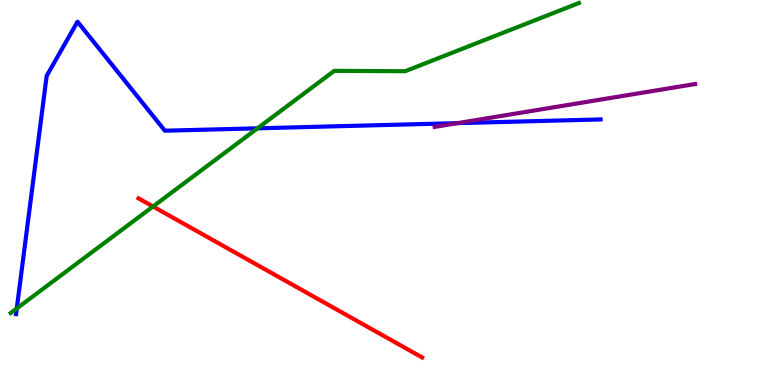[{'lines': ['blue', 'red'], 'intersections': []}, {'lines': ['green', 'red'], 'intersections': [{'x': 1.97, 'y': 4.64}]}, {'lines': ['purple', 'red'], 'intersections': []}, {'lines': ['blue', 'green'], 'intersections': [{'x': 0.216, 'y': 1.99}, {'x': 3.32, 'y': 6.67}]}, {'lines': ['blue', 'purple'], 'intersections': [{'x': 5.9, 'y': 6.8}]}, {'lines': ['green', 'purple'], 'intersections': []}]